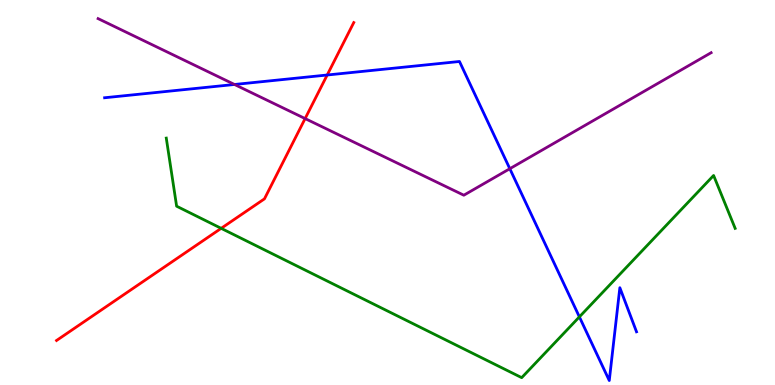[{'lines': ['blue', 'red'], 'intersections': [{'x': 4.22, 'y': 8.05}]}, {'lines': ['green', 'red'], 'intersections': [{'x': 2.85, 'y': 4.07}]}, {'lines': ['purple', 'red'], 'intersections': [{'x': 3.94, 'y': 6.92}]}, {'lines': ['blue', 'green'], 'intersections': [{'x': 7.48, 'y': 1.77}]}, {'lines': ['blue', 'purple'], 'intersections': [{'x': 3.03, 'y': 7.81}, {'x': 6.58, 'y': 5.62}]}, {'lines': ['green', 'purple'], 'intersections': []}]